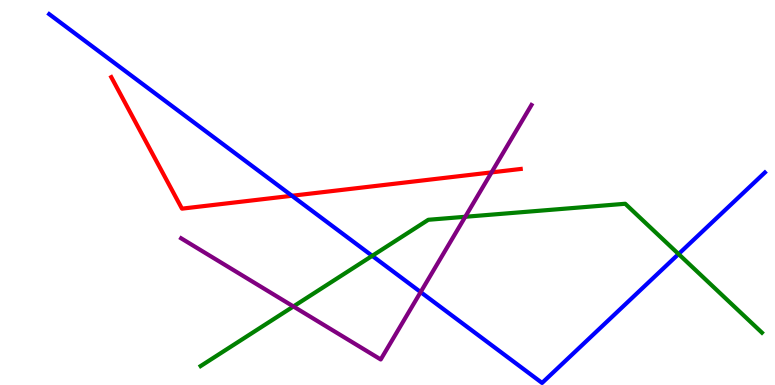[{'lines': ['blue', 'red'], 'intersections': [{'x': 3.77, 'y': 4.92}]}, {'lines': ['green', 'red'], 'intersections': []}, {'lines': ['purple', 'red'], 'intersections': [{'x': 6.34, 'y': 5.52}]}, {'lines': ['blue', 'green'], 'intersections': [{'x': 4.8, 'y': 3.35}, {'x': 8.76, 'y': 3.4}]}, {'lines': ['blue', 'purple'], 'intersections': [{'x': 5.43, 'y': 2.41}]}, {'lines': ['green', 'purple'], 'intersections': [{'x': 3.79, 'y': 2.04}, {'x': 6.0, 'y': 4.37}]}]